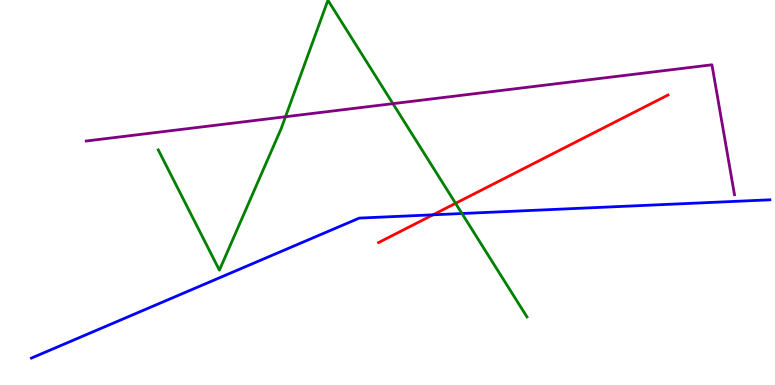[{'lines': ['blue', 'red'], 'intersections': [{'x': 5.59, 'y': 4.42}]}, {'lines': ['green', 'red'], 'intersections': [{'x': 5.88, 'y': 4.72}]}, {'lines': ['purple', 'red'], 'intersections': []}, {'lines': ['blue', 'green'], 'intersections': [{'x': 5.96, 'y': 4.45}]}, {'lines': ['blue', 'purple'], 'intersections': []}, {'lines': ['green', 'purple'], 'intersections': [{'x': 3.68, 'y': 6.97}, {'x': 5.07, 'y': 7.31}]}]